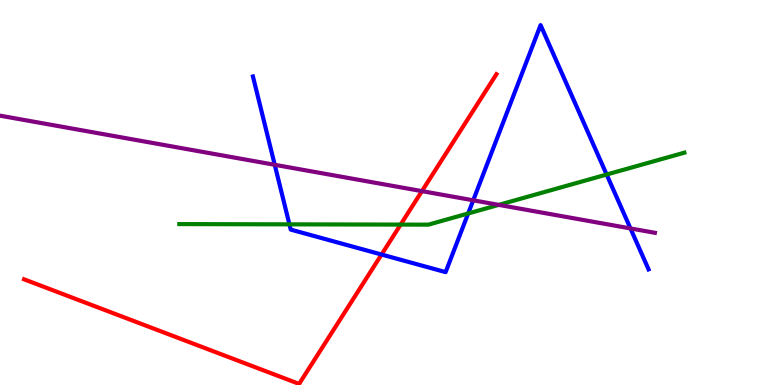[{'lines': ['blue', 'red'], 'intersections': [{'x': 4.92, 'y': 3.39}]}, {'lines': ['green', 'red'], 'intersections': [{'x': 5.17, 'y': 4.17}]}, {'lines': ['purple', 'red'], 'intersections': [{'x': 5.44, 'y': 5.04}]}, {'lines': ['blue', 'green'], 'intersections': [{'x': 3.73, 'y': 4.17}, {'x': 6.04, 'y': 4.46}, {'x': 7.83, 'y': 5.47}]}, {'lines': ['blue', 'purple'], 'intersections': [{'x': 3.54, 'y': 5.72}, {'x': 6.11, 'y': 4.8}, {'x': 8.14, 'y': 4.07}]}, {'lines': ['green', 'purple'], 'intersections': [{'x': 6.44, 'y': 4.68}]}]